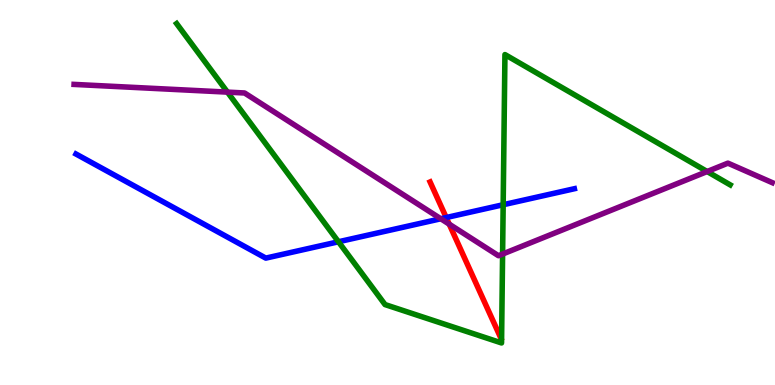[{'lines': ['blue', 'red'], 'intersections': [{'x': 5.76, 'y': 4.35}]}, {'lines': ['green', 'red'], 'intersections': []}, {'lines': ['purple', 'red'], 'intersections': [{'x': 5.8, 'y': 4.18}]}, {'lines': ['blue', 'green'], 'intersections': [{'x': 4.37, 'y': 3.72}, {'x': 6.49, 'y': 4.68}]}, {'lines': ['blue', 'purple'], 'intersections': [{'x': 5.69, 'y': 4.32}]}, {'lines': ['green', 'purple'], 'intersections': [{'x': 2.93, 'y': 7.61}, {'x': 6.49, 'y': 3.4}, {'x': 9.12, 'y': 5.54}]}]